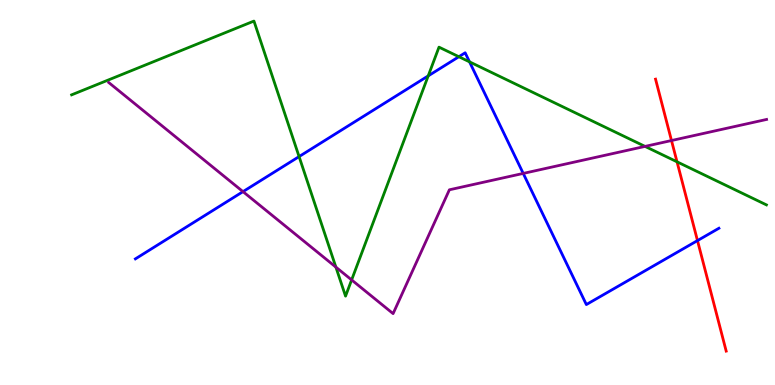[{'lines': ['blue', 'red'], 'intersections': [{'x': 9.0, 'y': 3.75}]}, {'lines': ['green', 'red'], 'intersections': [{'x': 8.74, 'y': 5.8}]}, {'lines': ['purple', 'red'], 'intersections': [{'x': 8.66, 'y': 6.35}]}, {'lines': ['blue', 'green'], 'intersections': [{'x': 3.86, 'y': 5.93}, {'x': 5.53, 'y': 8.03}, {'x': 5.92, 'y': 8.53}, {'x': 6.06, 'y': 8.39}]}, {'lines': ['blue', 'purple'], 'intersections': [{'x': 3.14, 'y': 5.02}, {'x': 6.75, 'y': 5.5}]}, {'lines': ['green', 'purple'], 'intersections': [{'x': 4.33, 'y': 3.06}, {'x': 4.54, 'y': 2.73}, {'x': 8.32, 'y': 6.2}]}]